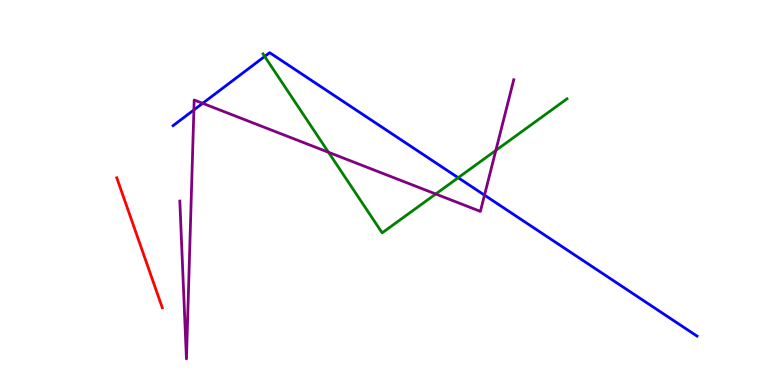[{'lines': ['blue', 'red'], 'intersections': []}, {'lines': ['green', 'red'], 'intersections': []}, {'lines': ['purple', 'red'], 'intersections': []}, {'lines': ['blue', 'green'], 'intersections': [{'x': 3.42, 'y': 8.53}, {'x': 5.91, 'y': 5.38}]}, {'lines': ['blue', 'purple'], 'intersections': [{'x': 2.5, 'y': 7.14}, {'x': 2.61, 'y': 7.32}, {'x': 6.25, 'y': 4.93}]}, {'lines': ['green', 'purple'], 'intersections': [{'x': 4.24, 'y': 6.04}, {'x': 5.62, 'y': 4.96}, {'x': 6.4, 'y': 6.09}]}]